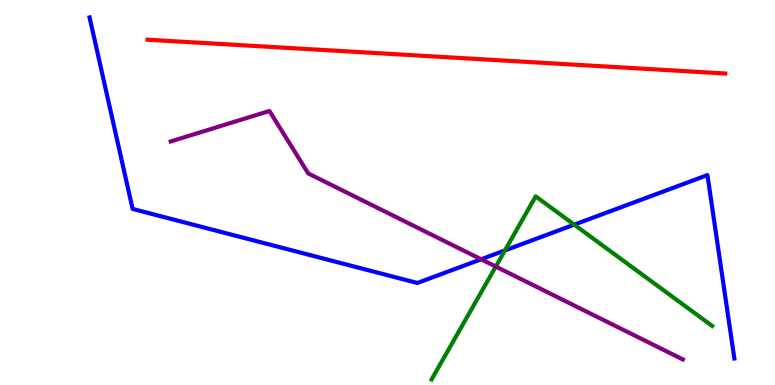[{'lines': ['blue', 'red'], 'intersections': []}, {'lines': ['green', 'red'], 'intersections': []}, {'lines': ['purple', 'red'], 'intersections': []}, {'lines': ['blue', 'green'], 'intersections': [{'x': 6.52, 'y': 3.5}, {'x': 7.41, 'y': 4.16}]}, {'lines': ['blue', 'purple'], 'intersections': [{'x': 6.21, 'y': 3.27}]}, {'lines': ['green', 'purple'], 'intersections': [{'x': 6.4, 'y': 3.08}]}]